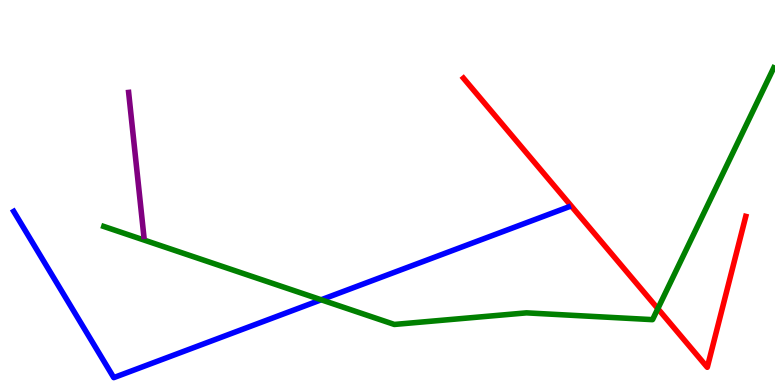[{'lines': ['blue', 'red'], 'intersections': []}, {'lines': ['green', 'red'], 'intersections': [{'x': 8.49, 'y': 1.98}]}, {'lines': ['purple', 'red'], 'intersections': []}, {'lines': ['blue', 'green'], 'intersections': [{'x': 4.14, 'y': 2.21}]}, {'lines': ['blue', 'purple'], 'intersections': []}, {'lines': ['green', 'purple'], 'intersections': []}]